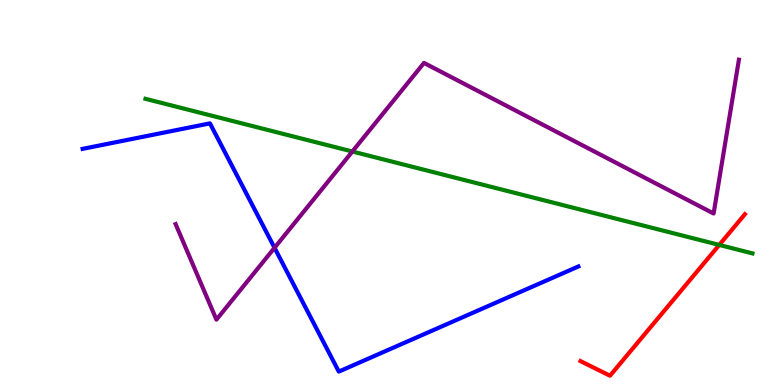[{'lines': ['blue', 'red'], 'intersections': []}, {'lines': ['green', 'red'], 'intersections': [{'x': 9.28, 'y': 3.64}]}, {'lines': ['purple', 'red'], 'intersections': []}, {'lines': ['blue', 'green'], 'intersections': []}, {'lines': ['blue', 'purple'], 'intersections': [{'x': 3.54, 'y': 3.56}]}, {'lines': ['green', 'purple'], 'intersections': [{'x': 4.55, 'y': 6.06}]}]